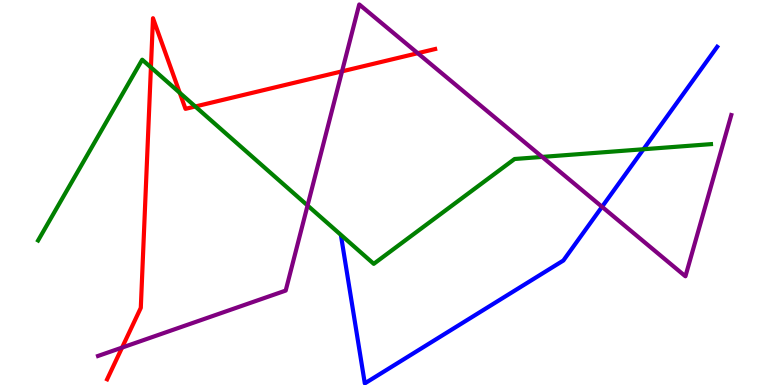[{'lines': ['blue', 'red'], 'intersections': []}, {'lines': ['green', 'red'], 'intersections': [{'x': 1.95, 'y': 8.25}, {'x': 2.32, 'y': 7.59}, {'x': 2.52, 'y': 7.23}]}, {'lines': ['purple', 'red'], 'intersections': [{'x': 1.58, 'y': 0.972}, {'x': 4.41, 'y': 8.15}, {'x': 5.39, 'y': 8.62}]}, {'lines': ['blue', 'green'], 'intersections': [{'x': 8.3, 'y': 6.12}]}, {'lines': ['blue', 'purple'], 'intersections': [{'x': 7.77, 'y': 4.63}]}, {'lines': ['green', 'purple'], 'intersections': [{'x': 3.97, 'y': 4.66}, {'x': 7.0, 'y': 5.92}]}]